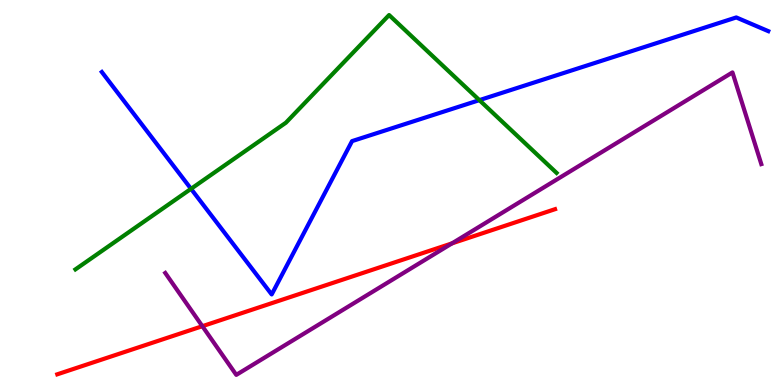[{'lines': ['blue', 'red'], 'intersections': []}, {'lines': ['green', 'red'], 'intersections': []}, {'lines': ['purple', 'red'], 'intersections': [{'x': 2.61, 'y': 1.53}, {'x': 5.83, 'y': 3.68}]}, {'lines': ['blue', 'green'], 'intersections': [{'x': 2.46, 'y': 5.1}, {'x': 6.19, 'y': 7.4}]}, {'lines': ['blue', 'purple'], 'intersections': []}, {'lines': ['green', 'purple'], 'intersections': []}]